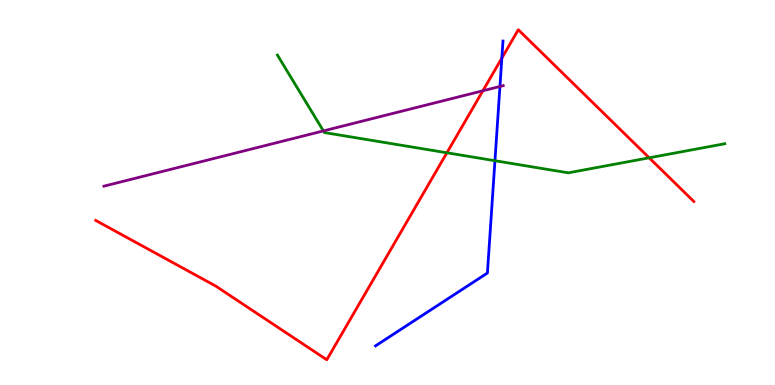[{'lines': ['blue', 'red'], 'intersections': [{'x': 6.48, 'y': 8.49}]}, {'lines': ['green', 'red'], 'intersections': [{'x': 5.77, 'y': 6.03}, {'x': 8.38, 'y': 5.9}]}, {'lines': ['purple', 'red'], 'intersections': [{'x': 6.23, 'y': 7.64}]}, {'lines': ['blue', 'green'], 'intersections': [{'x': 6.39, 'y': 5.83}]}, {'lines': ['blue', 'purple'], 'intersections': [{'x': 6.45, 'y': 7.75}]}, {'lines': ['green', 'purple'], 'intersections': [{'x': 4.17, 'y': 6.6}]}]